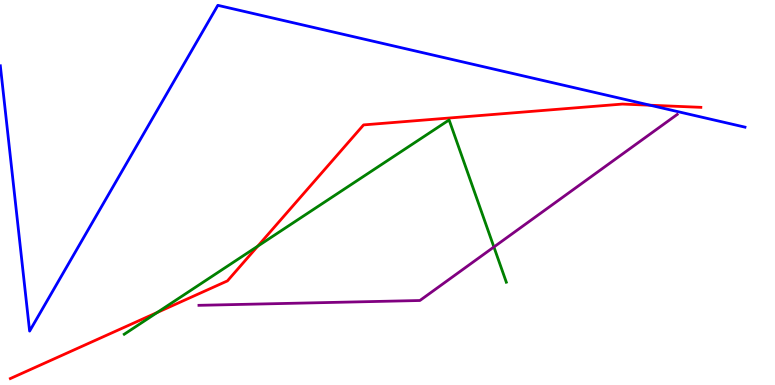[{'lines': ['blue', 'red'], 'intersections': [{'x': 8.39, 'y': 7.27}]}, {'lines': ['green', 'red'], 'intersections': [{'x': 2.03, 'y': 1.88}, {'x': 3.33, 'y': 3.61}]}, {'lines': ['purple', 'red'], 'intersections': []}, {'lines': ['blue', 'green'], 'intersections': []}, {'lines': ['blue', 'purple'], 'intersections': []}, {'lines': ['green', 'purple'], 'intersections': [{'x': 6.37, 'y': 3.58}]}]